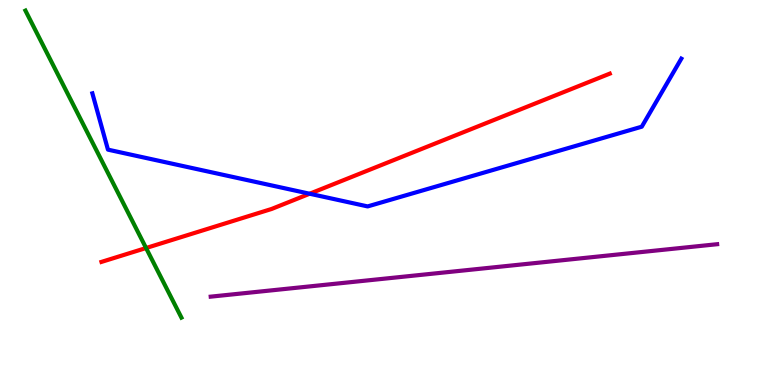[{'lines': ['blue', 'red'], 'intersections': [{'x': 4.0, 'y': 4.97}]}, {'lines': ['green', 'red'], 'intersections': [{'x': 1.88, 'y': 3.56}]}, {'lines': ['purple', 'red'], 'intersections': []}, {'lines': ['blue', 'green'], 'intersections': []}, {'lines': ['blue', 'purple'], 'intersections': []}, {'lines': ['green', 'purple'], 'intersections': []}]